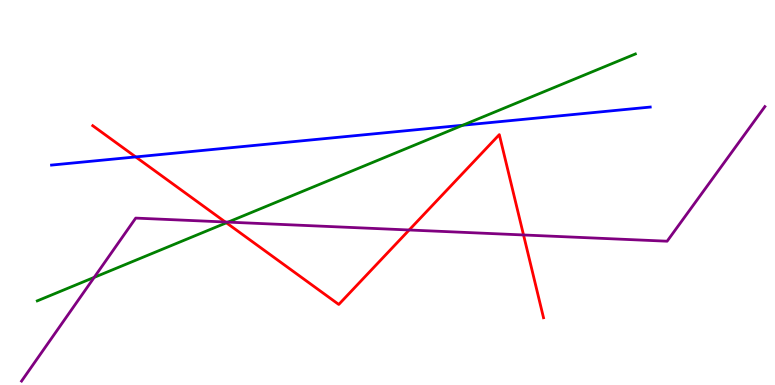[{'lines': ['blue', 'red'], 'intersections': [{'x': 1.75, 'y': 5.92}]}, {'lines': ['green', 'red'], 'intersections': [{'x': 2.92, 'y': 4.21}]}, {'lines': ['purple', 'red'], 'intersections': [{'x': 2.91, 'y': 4.23}, {'x': 5.28, 'y': 4.03}, {'x': 6.76, 'y': 3.9}]}, {'lines': ['blue', 'green'], 'intersections': [{'x': 5.97, 'y': 6.75}]}, {'lines': ['blue', 'purple'], 'intersections': []}, {'lines': ['green', 'purple'], 'intersections': [{'x': 1.22, 'y': 2.8}, {'x': 2.94, 'y': 4.23}]}]